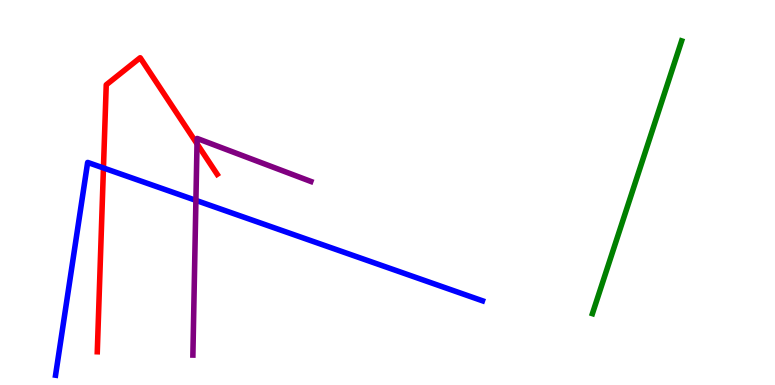[{'lines': ['blue', 'red'], 'intersections': [{'x': 1.33, 'y': 5.64}]}, {'lines': ['green', 'red'], 'intersections': []}, {'lines': ['purple', 'red'], 'intersections': [{'x': 2.54, 'y': 6.27}]}, {'lines': ['blue', 'green'], 'intersections': []}, {'lines': ['blue', 'purple'], 'intersections': [{'x': 2.53, 'y': 4.8}]}, {'lines': ['green', 'purple'], 'intersections': []}]